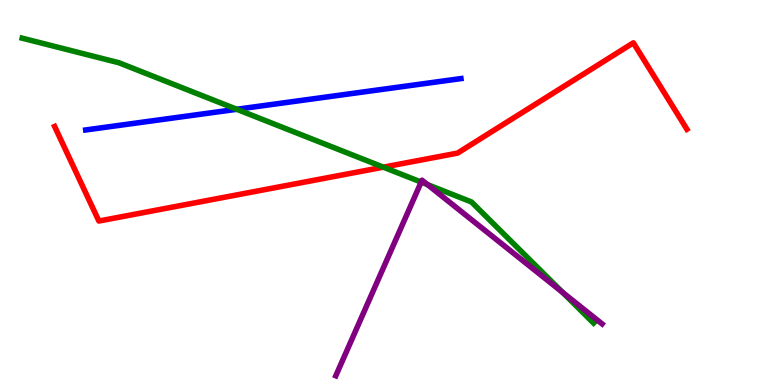[{'lines': ['blue', 'red'], 'intersections': []}, {'lines': ['green', 'red'], 'intersections': [{'x': 4.95, 'y': 5.66}]}, {'lines': ['purple', 'red'], 'intersections': []}, {'lines': ['blue', 'green'], 'intersections': [{'x': 3.05, 'y': 7.16}]}, {'lines': ['blue', 'purple'], 'intersections': []}, {'lines': ['green', 'purple'], 'intersections': [{'x': 5.43, 'y': 5.27}, {'x': 5.52, 'y': 5.2}, {'x': 7.26, 'y': 2.4}]}]